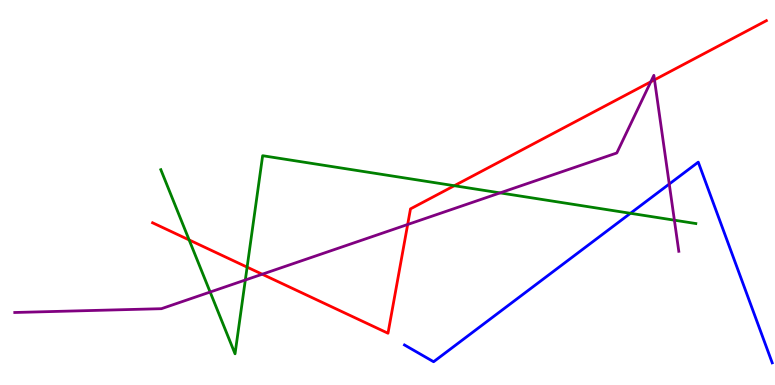[{'lines': ['blue', 'red'], 'intersections': []}, {'lines': ['green', 'red'], 'intersections': [{'x': 2.44, 'y': 3.77}, {'x': 3.19, 'y': 3.06}, {'x': 5.86, 'y': 5.18}]}, {'lines': ['purple', 'red'], 'intersections': [{'x': 3.38, 'y': 2.88}, {'x': 5.26, 'y': 4.17}, {'x': 8.4, 'y': 7.88}, {'x': 8.45, 'y': 7.93}]}, {'lines': ['blue', 'green'], 'intersections': [{'x': 8.13, 'y': 4.46}]}, {'lines': ['blue', 'purple'], 'intersections': [{'x': 8.64, 'y': 5.22}]}, {'lines': ['green', 'purple'], 'intersections': [{'x': 2.71, 'y': 2.41}, {'x': 3.17, 'y': 2.73}, {'x': 6.45, 'y': 4.99}, {'x': 8.7, 'y': 4.28}]}]